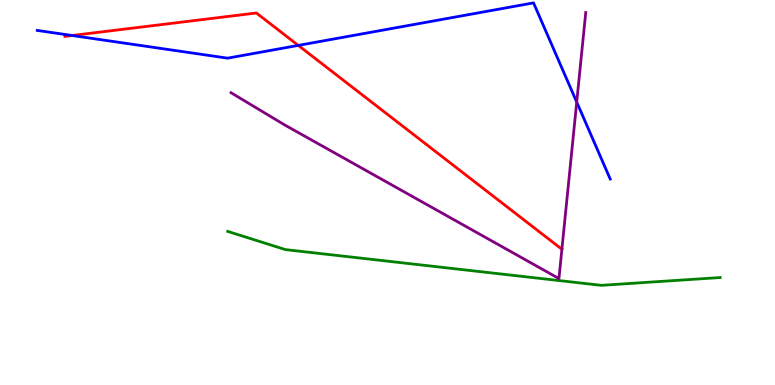[{'lines': ['blue', 'red'], 'intersections': [{'x': 0.931, 'y': 9.08}, {'x': 3.85, 'y': 8.82}]}, {'lines': ['green', 'red'], 'intersections': []}, {'lines': ['purple', 'red'], 'intersections': []}, {'lines': ['blue', 'green'], 'intersections': []}, {'lines': ['blue', 'purple'], 'intersections': [{'x': 7.44, 'y': 7.35}]}, {'lines': ['green', 'purple'], 'intersections': []}]